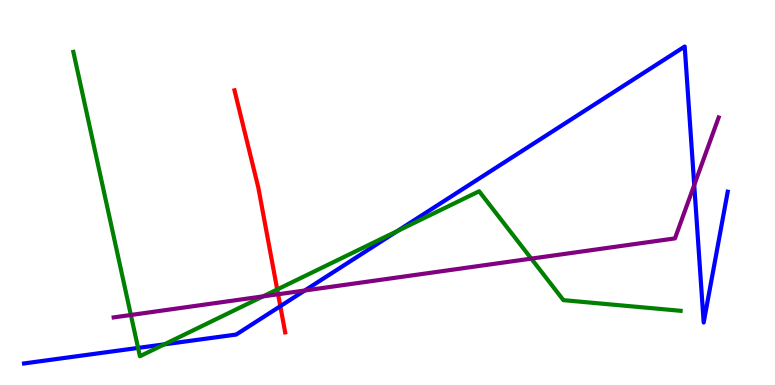[{'lines': ['blue', 'red'], 'intersections': [{'x': 3.62, 'y': 2.05}]}, {'lines': ['green', 'red'], 'intersections': [{'x': 3.58, 'y': 2.48}]}, {'lines': ['purple', 'red'], 'intersections': [{'x': 3.59, 'y': 2.36}]}, {'lines': ['blue', 'green'], 'intersections': [{'x': 1.78, 'y': 0.963}, {'x': 2.12, 'y': 1.06}, {'x': 5.13, 'y': 4.0}]}, {'lines': ['blue', 'purple'], 'intersections': [{'x': 3.93, 'y': 2.45}, {'x': 8.96, 'y': 5.19}]}, {'lines': ['green', 'purple'], 'intersections': [{'x': 1.69, 'y': 1.82}, {'x': 3.39, 'y': 2.3}, {'x': 6.86, 'y': 3.28}]}]